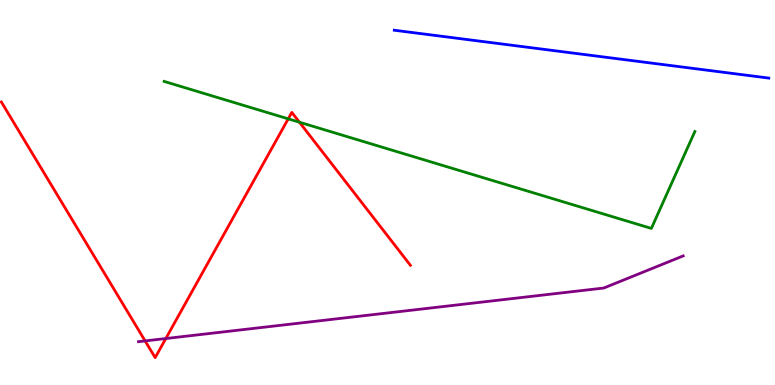[{'lines': ['blue', 'red'], 'intersections': []}, {'lines': ['green', 'red'], 'intersections': [{'x': 3.72, 'y': 6.91}, {'x': 3.86, 'y': 6.83}]}, {'lines': ['purple', 'red'], 'intersections': [{'x': 1.87, 'y': 1.14}, {'x': 2.14, 'y': 1.21}]}, {'lines': ['blue', 'green'], 'intersections': []}, {'lines': ['blue', 'purple'], 'intersections': []}, {'lines': ['green', 'purple'], 'intersections': []}]